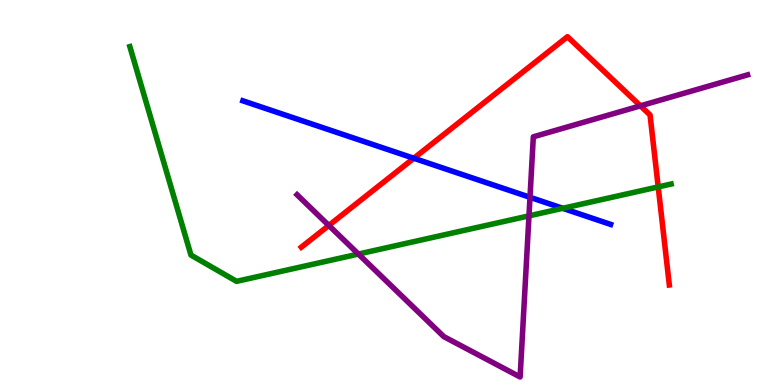[{'lines': ['blue', 'red'], 'intersections': [{'x': 5.34, 'y': 5.89}]}, {'lines': ['green', 'red'], 'intersections': [{'x': 8.49, 'y': 5.14}]}, {'lines': ['purple', 'red'], 'intersections': [{'x': 4.24, 'y': 4.14}, {'x': 8.26, 'y': 7.25}]}, {'lines': ['blue', 'green'], 'intersections': [{'x': 7.26, 'y': 4.59}]}, {'lines': ['blue', 'purple'], 'intersections': [{'x': 6.84, 'y': 4.88}]}, {'lines': ['green', 'purple'], 'intersections': [{'x': 4.62, 'y': 3.4}, {'x': 6.83, 'y': 4.39}]}]